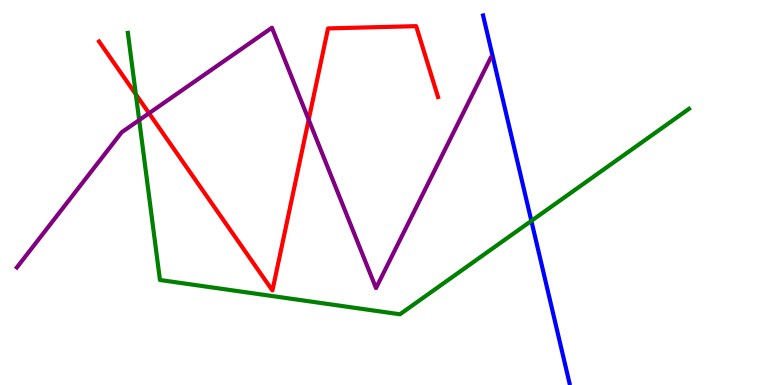[{'lines': ['blue', 'red'], 'intersections': []}, {'lines': ['green', 'red'], 'intersections': [{'x': 1.75, 'y': 7.55}]}, {'lines': ['purple', 'red'], 'intersections': [{'x': 1.92, 'y': 7.06}, {'x': 3.98, 'y': 6.89}]}, {'lines': ['blue', 'green'], 'intersections': [{'x': 6.86, 'y': 4.26}]}, {'lines': ['blue', 'purple'], 'intersections': []}, {'lines': ['green', 'purple'], 'intersections': [{'x': 1.8, 'y': 6.88}]}]